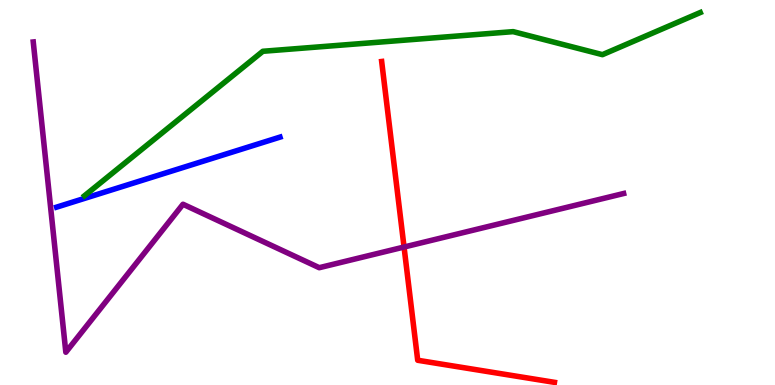[{'lines': ['blue', 'red'], 'intersections': []}, {'lines': ['green', 'red'], 'intersections': []}, {'lines': ['purple', 'red'], 'intersections': [{'x': 5.21, 'y': 3.58}]}, {'lines': ['blue', 'green'], 'intersections': []}, {'lines': ['blue', 'purple'], 'intersections': []}, {'lines': ['green', 'purple'], 'intersections': []}]